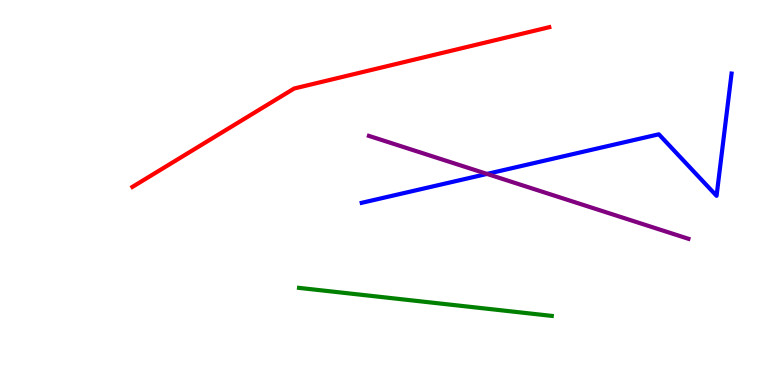[{'lines': ['blue', 'red'], 'intersections': []}, {'lines': ['green', 'red'], 'intersections': []}, {'lines': ['purple', 'red'], 'intersections': []}, {'lines': ['blue', 'green'], 'intersections': []}, {'lines': ['blue', 'purple'], 'intersections': [{'x': 6.28, 'y': 5.48}]}, {'lines': ['green', 'purple'], 'intersections': []}]